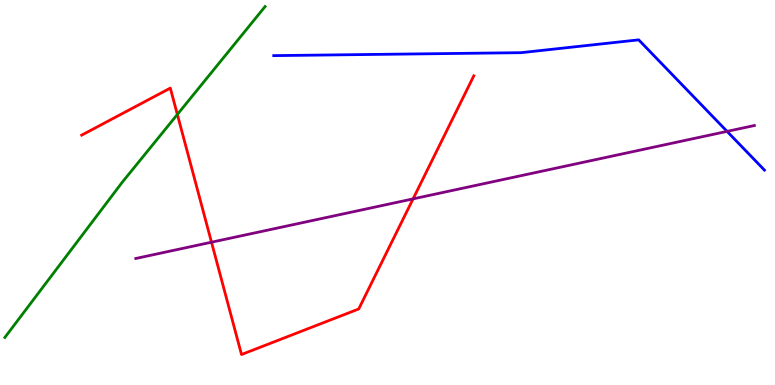[{'lines': ['blue', 'red'], 'intersections': []}, {'lines': ['green', 'red'], 'intersections': [{'x': 2.29, 'y': 7.03}]}, {'lines': ['purple', 'red'], 'intersections': [{'x': 2.73, 'y': 3.71}, {'x': 5.33, 'y': 4.83}]}, {'lines': ['blue', 'green'], 'intersections': []}, {'lines': ['blue', 'purple'], 'intersections': [{'x': 9.38, 'y': 6.59}]}, {'lines': ['green', 'purple'], 'intersections': []}]